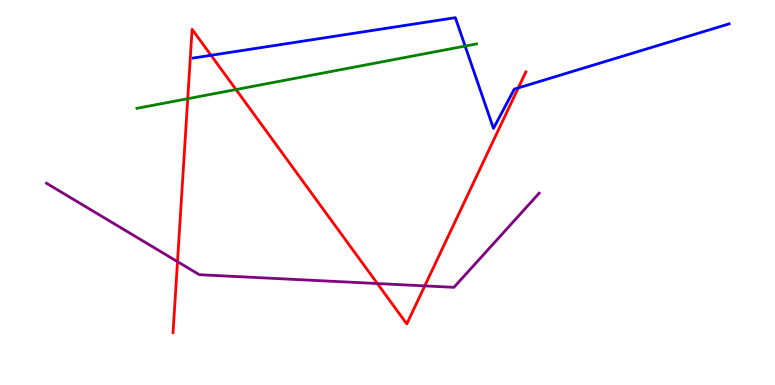[{'lines': ['blue', 'red'], 'intersections': [{'x': 2.72, 'y': 8.56}, {'x': 6.69, 'y': 7.72}]}, {'lines': ['green', 'red'], 'intersections': [{'x': 2.42, 'y': 7.44}, {'x': 3.05, 'y': 7.67}]}, {'lines': ['purple', 'red'], 'intersections': [{'x': 2.29, 'y': 3.2}, {'x': 4.87, 'y': 2.64}, {'x': 5.48, 'y': 2.57}]}, {'lines': ['blue', 'green'], 'intersections': [{'x': 6.0, 'y': 8.8}]}, {'lines': ['blue', 'purple'], 'intersections': []}, {'lines': ['green', 'purple'], 'intersections': []}]